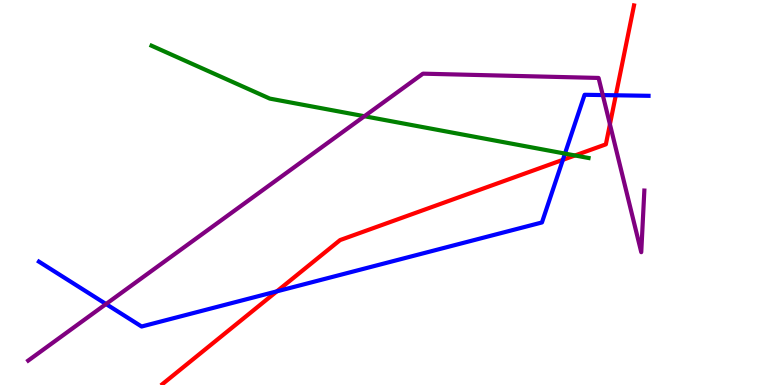[{'lines': ['blue', 'red'], 'intersections': [{'x': 3.57, 'y': 2.43}, {'x': 7.26, 'y': 5.85}, {'x': 7.95, 'y': 7.53}]}, {'lines': ['green', 'red'], 'intersections': [{'x': 7.42, 'y': 5.96}]}, {'lines': ['purple', 'red'], 'intersections': [{'x': 7.87, 'y': 6.77}]}, {'lines': ['blue', 'green'], 'intersections': [{'x': 7.29, 'y': 6.01}]}, {'lines': ['blue', 'purple'], 'intersections': [{'x': 1.37, 'y': 2.1}, {'x': 7.78, 'y': 7.53}]}, {'lines': ['green', 'purple'], 'intersections': [{'x': 4.7, 'y': 6.98}]}]